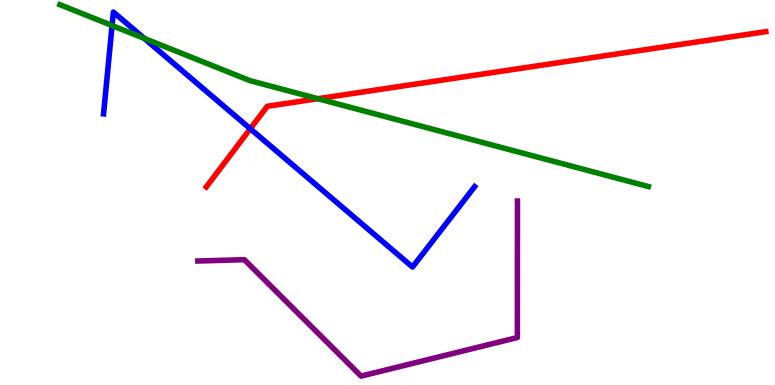[{'lines': ['blue', 'red'], 'intersections': [{'x': 3.23, 'y': 6.66}]}, {'lines': ['green', 'red'], 'intersections': [{'x': 4.1, 'y': 7.44}]}, {'lines': ['purple', 'red'], 'intersections': []}, {'lines': ['blue', 'green'], 'intersections': [{'x': 1.45, 'y': 9.34}, {'x': 1.86, 'y': 9.0}]}, {'lines': ['blue', 'purple'], 'intersections': []}, {'lines': ['green', 'purple'], 'intersections': []}]